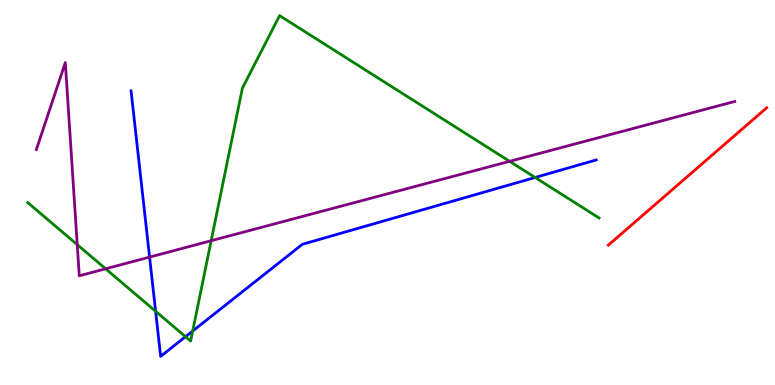[{'lines': ['blue', 'red'], 'intersections': []}, {'lines': ['green', 'red'], 'intersections': []}, {'lines': ['purple', 'red'], 'intersections': []}, {'lines': ['blue', 'green'], 'intersections': [{'x': 2.01, 'y': 1.91}, {'x': 2.39, 'y': 1.25}, {'x': 2.49, 'y': 1.4}, {'x': 6.91, 'y': 5.39}]}, {'lines': ['blue', 'purple'], 'intersections': [{'x': 1.93, 'y': 3.32}]}, {'lines': ['green', 'purple'], 'intersections': [{'x': 0.997, 'y': 3.65}, {'x': 1.36, 'y': 3.02}, {'x': 2.72, 'y': 3.75}, {'x': 6.58, 'y': 5.81}]}]